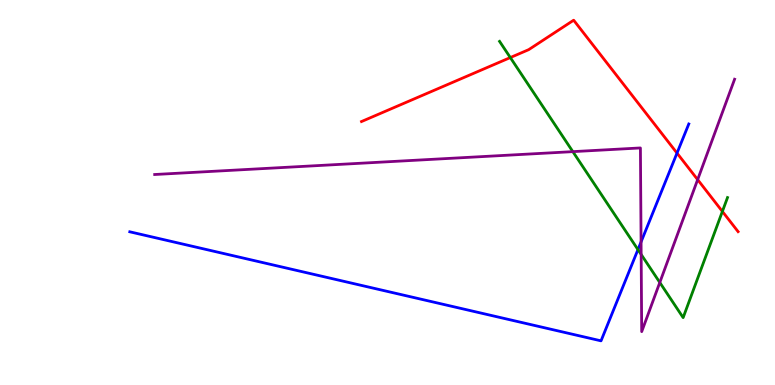[{'lines': ['blue', 'red'], 'intersections': [{'x': 8.74, 'y': 6.02}]}, {'lines': ['green', 'red'], 'intersections': [{'x': 6.58, 'y': 8.5}, {'x': 9.32, 'y': 4.51}]}, {'lines': ['purple', 'red'], 'intersections': [{'x': 9.0, 'y': 5.33}]}, {'lines': ['blue', 'green'], 'intersections': [{'x': 8.23, 'y': 3.52}]}, {'lines': ['blue', 'purple'], 'intersections': [{'x': 8.27, 'y': 3.72}]}, {'lines': ['green', 'purple'], 'intersections': [{'x': 7.39, 'y': 6.06}, {'x': 8.27, 'y': 3.39}, {'x': 8.51, 'y': 2.66}]}]